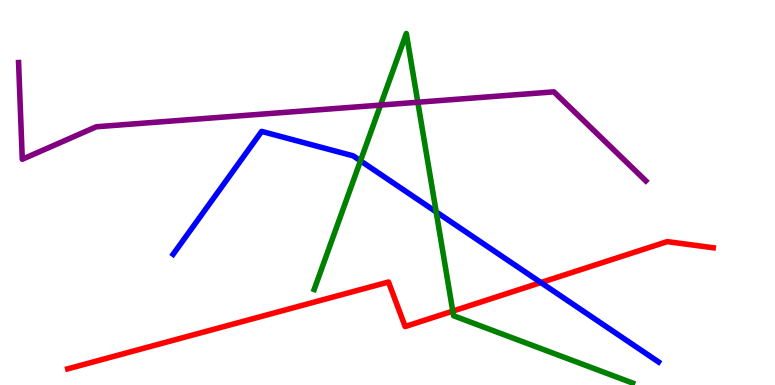[{'lines': ['blue', 'red'], 'intersections': [{'x': 6.98, 'y': 2.66}]}, {'lines': ['green', 'red'], 'intersections': [{'x': 5.84, 'y': 1.92}]}, {'lines': ['purple', 'red'], 'intersections': []}, {'lines': ['blue', 'green'], 'intersections': [{'x': 4.65, 'y': 5.82}, {'x': 5.63, 'y': 4.5}]}, {'lines': ['blue', 'purple'], 'intersections': []}, {'lines': ['green', 'purple'], 'intersections': [{'x': 4.91, 'y': 7.27}, {'x': 5.39, 'y': 7.34}]}]